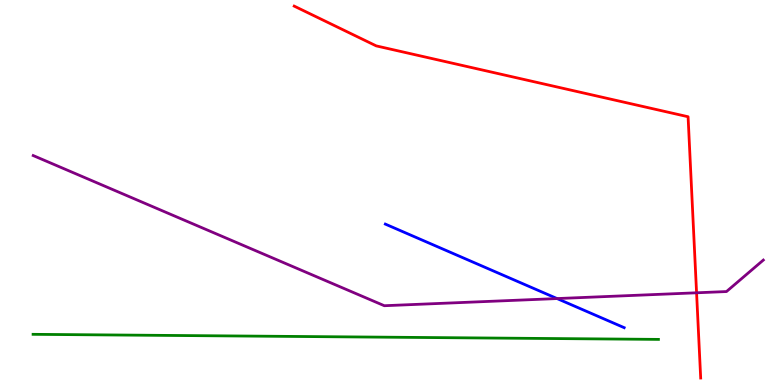[{'lines': ['blue', 'red'], 'intersections': []}, {'lines': ['green', 'red'], 'intersections': []}, {'lines': ['purple', 'red'], 'intersections': [{'x': 8.99, 'y': 2.39}]}, {'lines': ['blue', 'green'], 'intersections': []}, {'lines': ['blue', 'purple'], 'intersections': [{'x': 7.19, 'y': 2.25}]}, {'lines': ['green', 'purple'], 'intersections': []}]